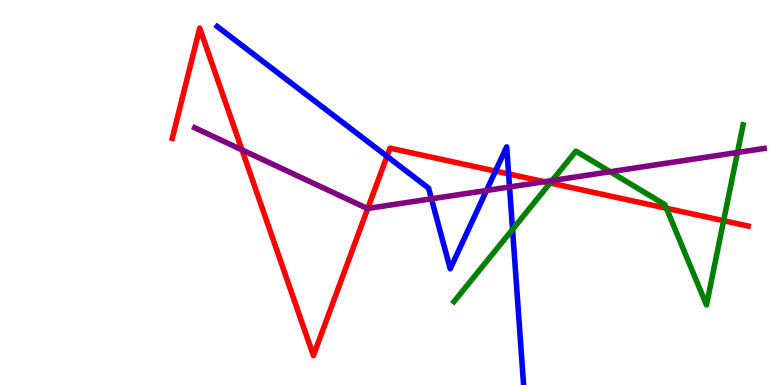[{'lines': ['blue', 'red'], 'intersections': [{'x': 4.99, 'y': 5.94}, {'x': 6.39, 'y': 5.56}, {'x': 6.56, 'y': 5.48}]}, {'lines': ['green', 'red'], 'intersections': [{'x': 7.1, 'y': 5.25}, {'x': 8.6, 'y': 4.59}, {'x': 9.34, 'y': 4.27}]}, {'lines': ['purple', 'red'], 'intersections': [{'x': 3.12, 'y': 6.11}, {'x': 4.75, 'y': 4.59}, {'x': 7.02, 'y': 5.28}]}, {'lines': ['blue', 'green'], 'intersections': [{'x': 6.61, 'y': 4.04}]}, {'lines': ['blue', 'purple'], 'intersections': [{'x': 5.57, 'y': 4.84}, {'x': 6.28, 'y': 5.05}, {'x': 6.57, 'y': 5.14}]}, {'lines': ['green', 'purple'], 'intersections': [{'x': 7.12, 'y': 5.31}, {'x': 7.87, 'y': 5.54}, {'x': 9.52, 'y': 6.04}]}]